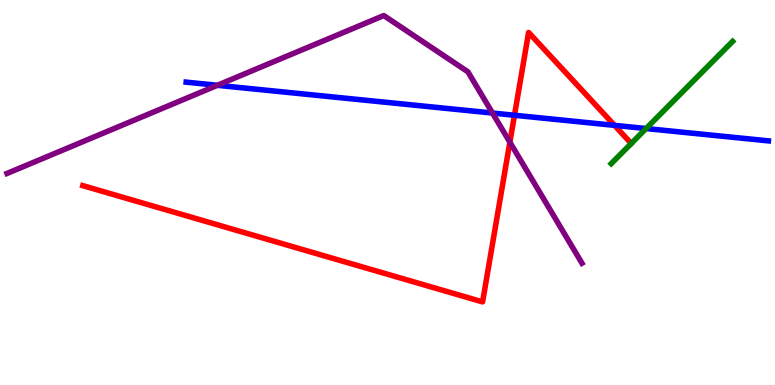[{'lines': ['blue', 'red'], 'intersections': [{'x': 6.64, 'y': 7.01}, {'x': 7.93, 'y': 6.74}]}, {'lines': ['green', 'red'], 'intersections': [{'x': 8.15, 'y': 6.27}]}, {'lines': ['purple', 'red'], 'intersections': [{'x': 6.58, 'y': 6.31}]}, {'lines': ['blue', 'green'], 'intersections': [{'x': 8.34, 'y': 6.66}]}, {'lines': ['blue', 'purple'], 'intersections': [{'x': 2.8, 'y': 7.78}, {'x': 6.35, 'y': 7.06}]}, {'lines': ['green', 'purple'], 'intersections': []}]